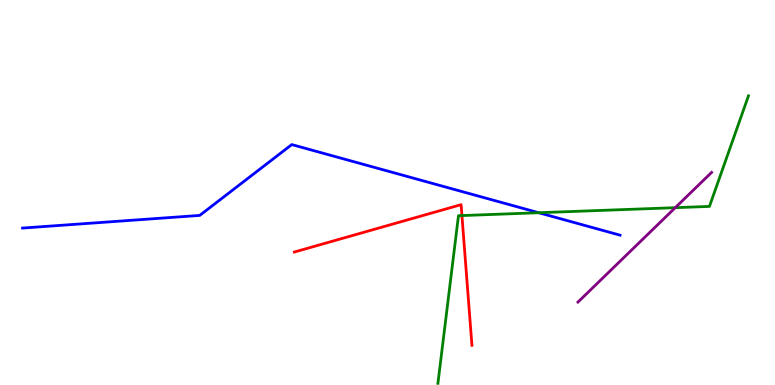[{'lines': ['blue', 'red'], 'intersections': []}, {'lines': ['green', 'red'], 'intersections': [{'x': 5.96, 'y': 4.4}]}, {'lines': ['purple', 'red'], 'intersections': []}, {'lines': ['blue', 'green'], 'intersections': [{'x': 6.95, 'y': 4.47}]}, {'lines': ['blue', 'purple'], 'intersections': []}, {'lines': ['green', 'purple'], 'intersections': [{'x': 8.71, 'y': 4.61}]}]